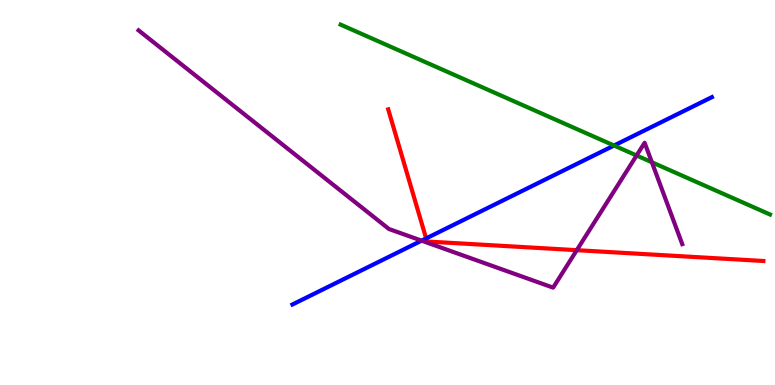[{'lines': ['blue', 'red'], 'intersections': [{'x': 5.5, 'y': 3.81}]}, {'lines': ['green', 'red'], 'intersections': []}, {'lines': ['purple', 'red'], 'intersections': [{'x': 7.44, 'y': 3.5}]}, {'lines': ['blue', 'green'], 'intersections': [{'x': 7.92, 'y': 6.22}]}, {'lines': ['blue', 'purple'], 'intersections': [{'x': 5.44, 'y': 3.75}]}, {'lines': ['green', 'purple'], 'intersections': [{'x': 8.21, 'y': 5.96}, {'x': 8.41, 'y': 5.79}]}]